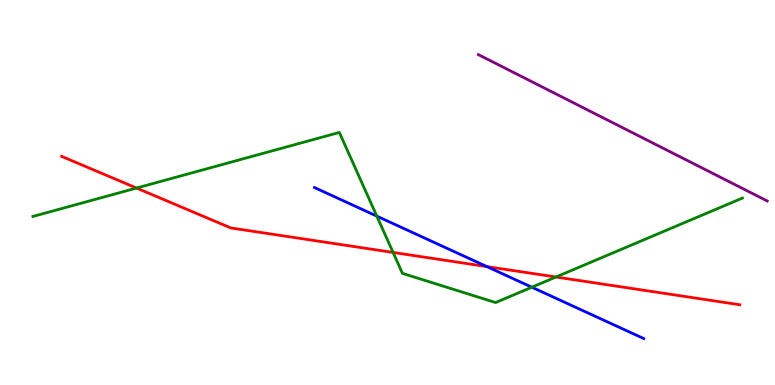[{'lines': ['blue', 'red'], 'intersections': [{'x': 6.28, 'y': 3.08}]}, {'lines': ['green', 'red'], 'intersections': [{'x': 1.76, 'y': 5.12}, {'x': 5.07, 'y': 3.44}, {'x': 7.17, 'y': 2.8}]}, {'lines': ['purple', 'red'], 'intersections': []}, {'lines': ['blue', 'green'], 'intersections': [{'x': 4.86, 'y': 4.39}, {'x': 6.86, 'y': 2.54}]}, {'lines': ['blue', 'purple'], 'intersections': []}, {'lines': ['green', 'purple'], 'intersections': []}]